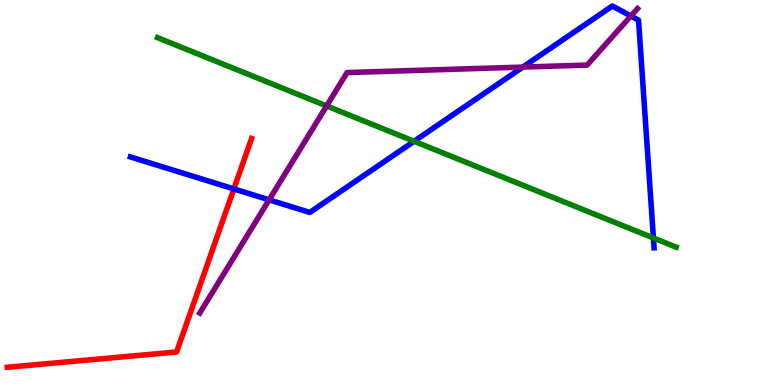[{'lines': ['blue', 'red'], 'intersections': [{'x': 3.02, 'y': 5.09}]}, {'lines': ['green', 'red'], 'intersections': []}, {'lines': ['purple', 'red'], 'intersections': []}, {'lines': ['blue', 'green'], 'intersections': [{'x': 5.34, 'y': 6.33}, {'x': 8.43, 'y': 3.82}]}, {'lines': ['blue', 'purple'], 'intersections': [{'x': 3.47, 'y': 4.81}, {'x': 6.75, 'y': 8.26}, {'x': 8.14, 'y': 9.58}]}, {'lines': ['green', 'purple'], 'intersections': [{'x': 4.21, 'y': 7.25}]}]